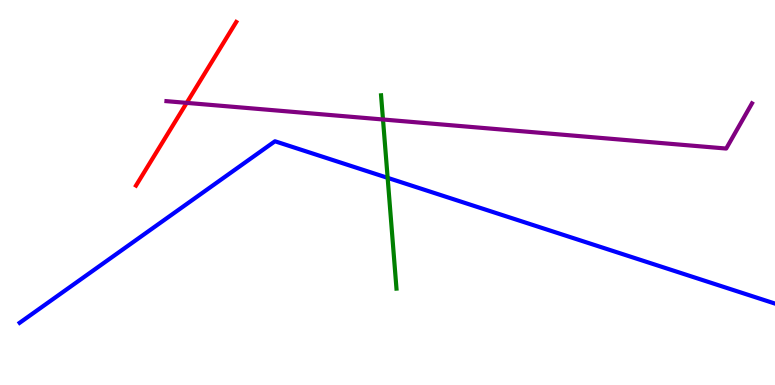[{'lines': ['blue', 'red'], 'intersections': []}, {'lines': ['green', 'red'], 'intersections': []}, {'lines': ['purple', 'red'], 'intersections': [{'x': 2.41, 'y': 7.33}]}, {'lines': ['blue', 'green'], 'intersections': [{'x': 5.0, 'y': 5.38}]}, {'lines': ['blue', 'purple'], 'intersections': []}, {'lines': ['green', 'purple'], 'intersections': [{'x': 4.94, 'y': 6.9}]}]